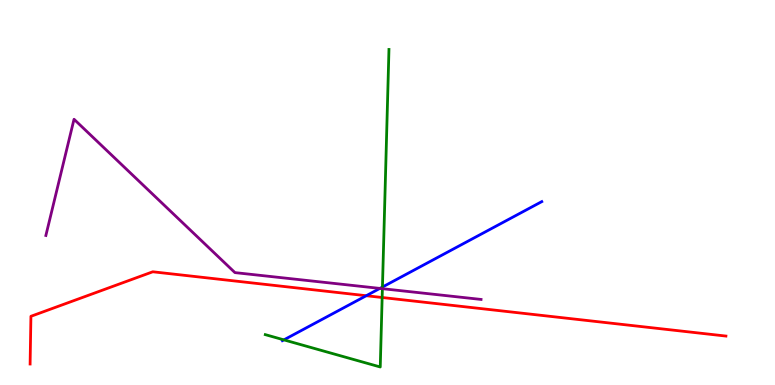[{'lines': ['blue', 'red'], 'intersections': [{'x': 4.73, 'y': 2.32}]}, {'lines': ['green', 'red'], 'intersections': [{'x': 4.93, 'y': 2.27}]}, {'lines': ['purple', 'red'], 'intersections': []}, {'lines': ['blue', 'green'], 'intersections': [{'x': 3.66, 'y': 1.17}, {'x': 4.93, 'y': 2.54}]}, {'lines': ['blue', 'purple'], 'intersections': [{'x': 4.9, 'y': 2.51}]}, {'lines': ['green', 'purple'], 'intersections': [{'x': 4.93, 'y': 2.5}]}]